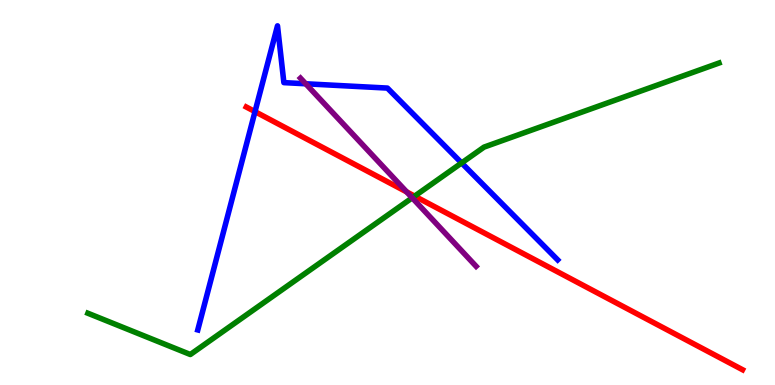[{'lines': ['blue', 'red'], 'intersections': [{'x': 3.29, 'y': 7.1}]}, {'lines': ['green', 'red'], 'intersections': [{'x': 5.35, 'y': 4.91}]}, {'lines': ['purple', 'red'], 'intersections': [{'x': 5.25, 'y': 5.02}]}, {'lines': ['blue', 'green'], 'intersections': [{'x': 5.96, 'y': 5.77}]}, {'lines': ['blue', 'purple'], 'intersections': [{'x': 3.94, 'y': 7.82}]}, {'lines': ['green', 'purple'], 'intersections': [{'x': 5.32, 'y': 4.86}]}]